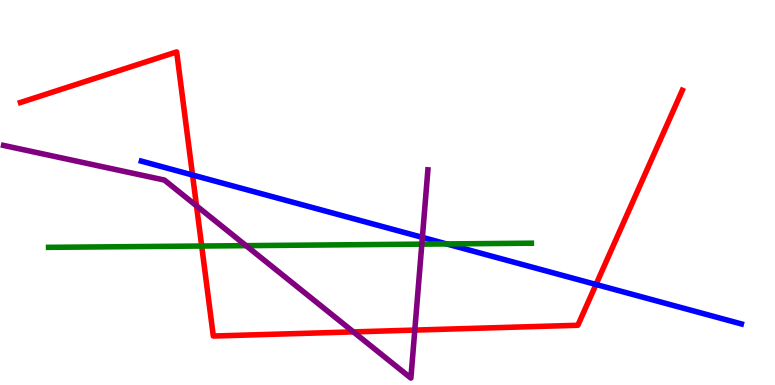[{'lines': ['blue', 'red'], 'intersections': [{'x': 2.48, 'y': 5.45}, {'x': 7.69, 'y': 2.61}]}, {'lines': ['green', 'red'], 'intersections': [{'x': 2.6, 'y': 3.61}]}, {'lines': ['purple', 'red'], 'intersections': [{'x': 2.54, 'y': 4.65}, {'x': 4.56, 'y': 1.38}, {'x': 5.35, 'y': 1.43}]}, {'lines': ['blue', 'green'], 'intersections': [{'x': 5.76, 'y': 3.66}]}, {'lines': ['blue', 'purple'], 'intersections': [{'x': 5.45, 'y': 3.83}]}, {'lines': ['green', 'purple'], 'intersections': [{'x': 3.17, 'y': 3.62}, {'x': 5.44, 'y': 3.66}]}]